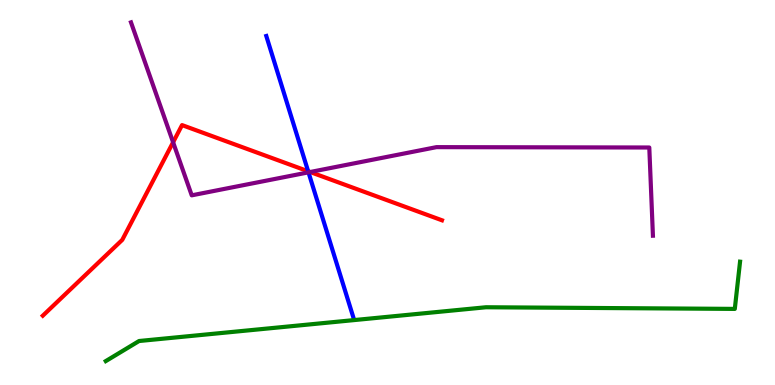[{'lines': ['blue', 'red'], 'intersections': [{'x': 3.98, 'y': 5.55}]}, {'lines': ['green', 'red'], 'intersections': []}, {'lines': ['purple', 'red'], 'intersections': [{'x': 2.23, 'y': 6.3}, {'x': 4.0, 'y': 5.53}]}, {'lines': ['blue', 'green'], 'intersections': []}, {'lines': ['blue', 'purple'], 'intersections': [{'x': 3.98, 'y': 5.52}]}, {'lines': ['green', 'purple'], 'intersections': []}]